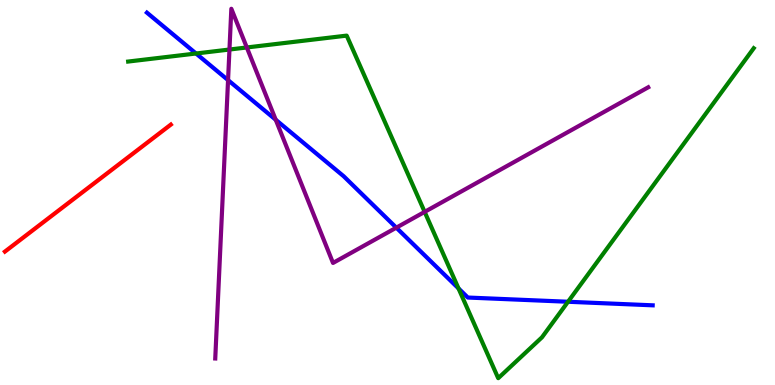[{'lines': ['blue', 'red'], 'intersections': []}, {'lines': ['green', 'red'], 'intersections': []}, {'lines': ['purple', 'red'], 'intersections': []}, {'lines': ['blue', 'green'], 'intersections': [{'x': 2.53, 'y': 8.61}, {'x': 5.92, 'y': 2.51}, {'x': 7.33, 'y': 2.16}]}, {'lines': ['blue', 'purple'], 'intersections': [{'x': 2.94, 'y': 7.92}, {'x': 3.56, 'y': 6.89}, {'x': 5.11, 'y': 4.09}]}, {'lines': ['green', 'purple'], 'intersections': [{'x': 2.96, 'y': 8.71}, {'x': 3.18, 'y': 8.77}, {'x': 5.48, 'y': 4.5}]}]